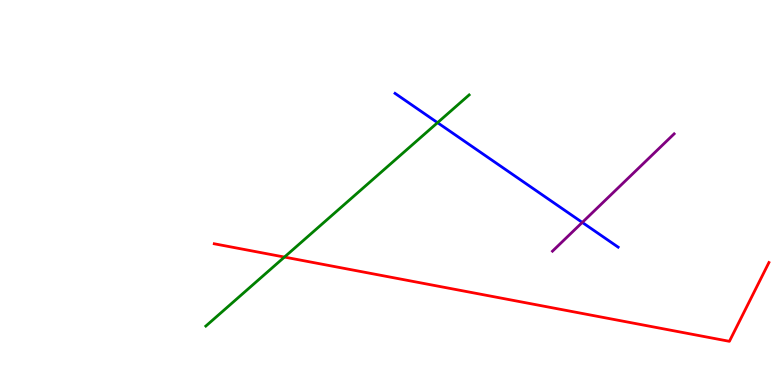[{'lines': ['blue', 'red'], 'intersections': []}, {'lines': ['green', 'red'], 'intersections': [{'x': 3.67, 'y': 3.32}]}, {'lines': ['purple', 'red'], 'intersections': []}, {'lines': ['blue', 'green'], 'intersections': [{'x': 5.65, 'y': 6.81}]}, {'lines': ['blue', 'purple'], 'intersections': [{'x': 7.51, 'y': 4.22}]}, {'lines': ['green', 'purple'], 'intersections': []}]